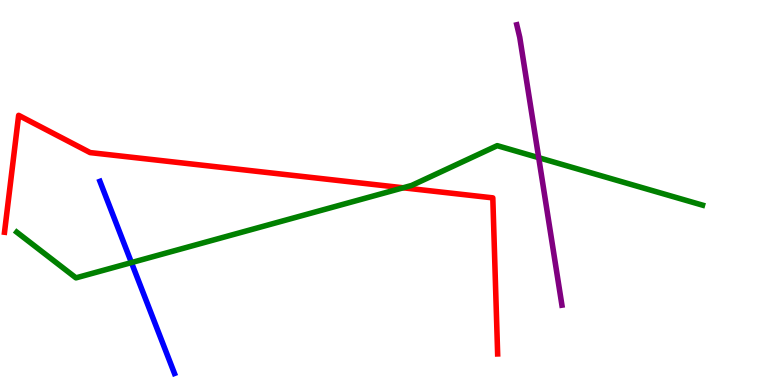[{'lines': ['blue', 'red'], 'intersections': []}, {'lines': ['green', 'red'], 'intersections': [{'x': 5.2, 'y': 5.12}]}, {'lines': ['purple', 'red'], 'intersections': []}, {'lines': ['blue', 'green'], 'intersections': [{'x': 1.7, 'y': 3.18}]}, {'lines': ['blue', 'purple'], 'intersections': []}, {'lines': ['green', 'purple'], 'intersections': [{'x': 6.95, 'y': 5.9}]}]